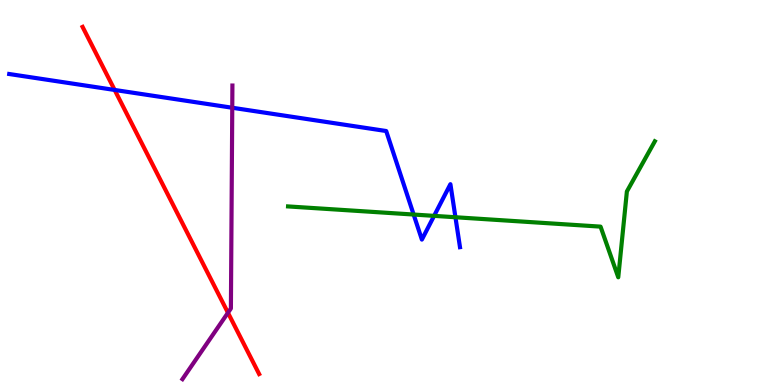[{'lines': ['blue', 'red'], 'intersections': [{'x': 1.48, 'y': 7.66}]}, {'lines': ['green', 'red'], 'intersections': []}, {'lines': ['purple', 'red'], 'intersections': [{'x': 2.94, 'y': 1.88}]}, {'lines': ['blue', 'green'], 'intersections': [{'x': 5.34, 'y': 4.43}, {'x': 5.6, 'y': 4.39}, {'x': 5.88, 'y': 4.36}]}, {'lines': ['blue', 'purple'], 'intersections': [{'x': 3.0, 'y': 7.2}]}, {'lines': ['green', 'purple'], 'intersections': []}]